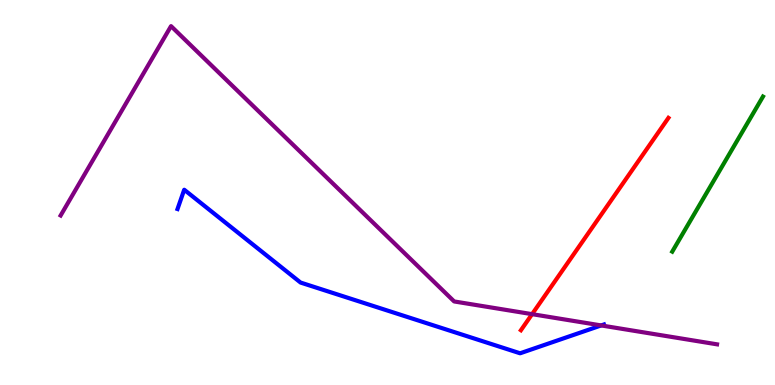[{'lines': ['blue', 'red'], 'intersections': []}, {'lines': ['green', 'red'], 'intersections': []}, {'lines': ['purple', 'red'], 'intersections': [{'x': 6.87, 'y': 1.84}]}, {'lines': ['blue', 'green'], 'intersections': []}, {'lines': ['blue', 'purple'], 'intersections': [{'x': 7.76, 'y': 1.55}]}, {'lines': ['green', 'purple'], 'intersections': []}]